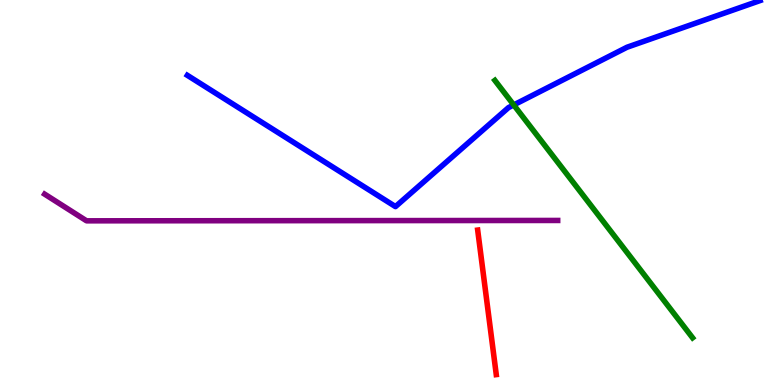[{'lines': ['blue', 'red'], 'intersections': []}, {'lines': ['green', 'red'], 'intersections': []}, {'lines': ['purple', 'red'], 'intersections': []}, {'lines': ['blue', 'green'], 'intersections': [{'x': 6.63, 'y': 7.27}]}, {'lines': ['blue', 'purple'], 'intersections': []}, {'lines': ['green', 'purple'], 'intersections': []}]